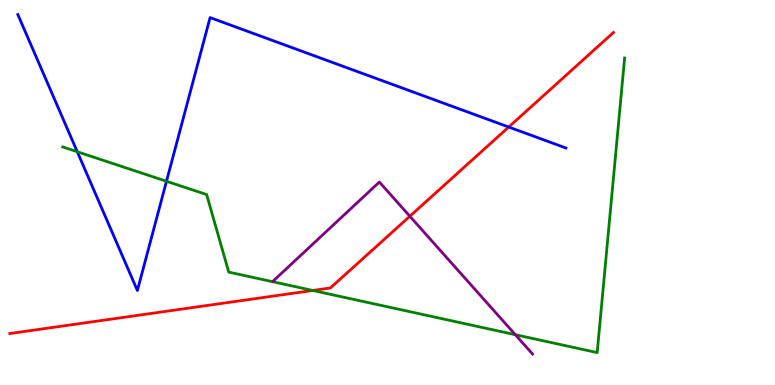[{'lines': ['blue', 'red'], 'intersections': [{'x': 6.56, 'y': 6.7}]}, {'lines': ['green', 'red'], 'intersections': [{'x': 4.04, 'y': 2.46}]}, {'lines': ['purple', 'red'], 'intersections': [{'x': 5.29, 'y': 4.38}]}, {'lines': ['blue', 'green'], 'intersections': [{'x': 0.997, 'y': 6.06}, {'x': 2.15, 'y': 5.29}]}, {'lines': ['blue', 'purple'], 'intersections': []}, {'lines': ['green', 'purple'], 'intersections': [{'x': 6.65, 'y': 1.31}]}]